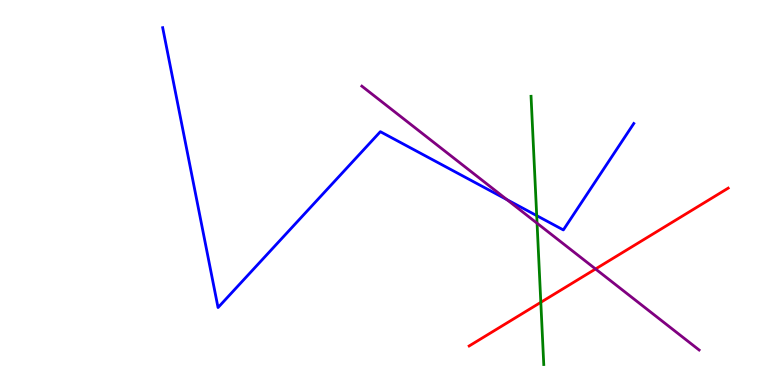[{'lines': ['blue', 'red'], 'intersections': []}, {'lines': ['green', 'red'], 'intersections': [{'x': 6.98, 'y': 2.15}]}, {'lines': ['purple', 'red'], 'intersections': [{'x': 7.68, 'y': 3.01}]}, {'lines': ['blue', 'green'], 'intersections': [{'x': 6.93, 'y': 4.4}]}, {'lines': ['blue', 'purple'], 'intersections': [{'x': 6.54, 'y': 4.81}]}, {'lines': ['green', 'purple'], 'intersections': [{'x': 6.93, 'y': 4.2}]}]